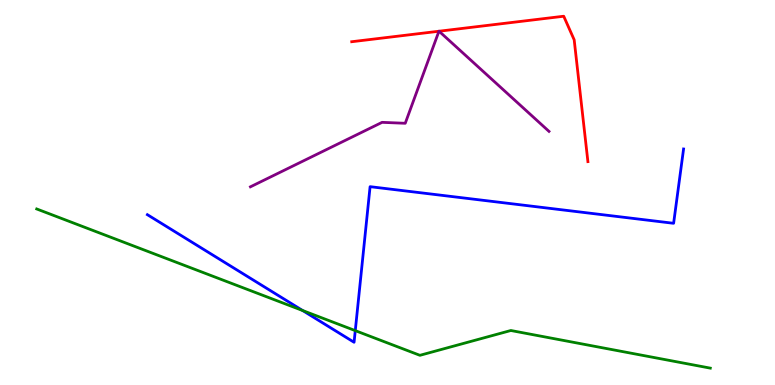[{'lines': ['blue', 'red'], 'intersections': []}, {'lines': ['green', 'red'], 'intersections': []}, {'lines': ['purple', 'red'], 'intersections': [{'x': 5.66, 'y': 9.19}, {'x': 5.67, 'y': 9.19}]}, {'lines': ['blue', 'green'], 'intersections': [{'x': 3.91, 'y': 1.93}, {'x': 4.58, 'y': 1.41}]}, {'lines': ['blue', 'purple'], 'intersections': []}, {'lines': ['green', 'purple'], 'intersections': []}]